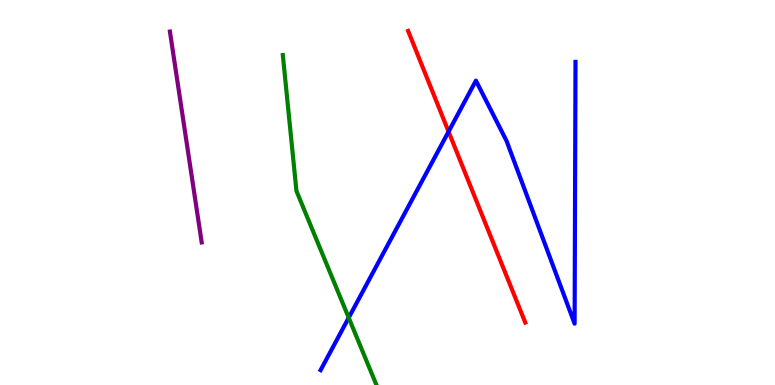[{'lines': ['blue', 'red'], 'intersections': [{'x': 5.79, 'y': 6.58}]}, {'lines': ['green', 'red'], 'intersections': []}, {'lines': ['purple', 'red'], 'intersections': []}, {'lines': ['blue', 'green'], 'intersections': [{'x': 4.5, 'y': 1.75}]}, {'lines': ['blue', 'purple'], 'intersections': []}, {'lines': ['green', 'purple'], 'intersections': []}]